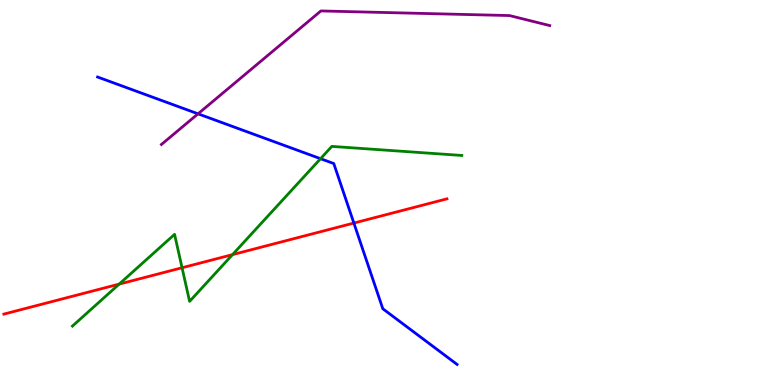[{'lines': ['blue', 'red'], 'intersections': [{'x': 4.57, 'y': 4.21}]}, {'lines': ['green', 'red'], 'intersections': [{'x': 1.54, 'y': 2.62}, {'x': 2.35, 'y': 3.05}, {'x': 3.0, 'y': 3.39}]}, {'lines': ['purple', 'red'], 'intersections': []}, {'lines': ['blue', 'green'], 'intersections': [{'x': 4.14, 'y': 5.88}]}, {'lines': ['blue', 'purple'], 'intersections': [{'x': 2.56, 'y': 7.04}]}, {'lines': ['green', 'purple'], 'intersections': []}]